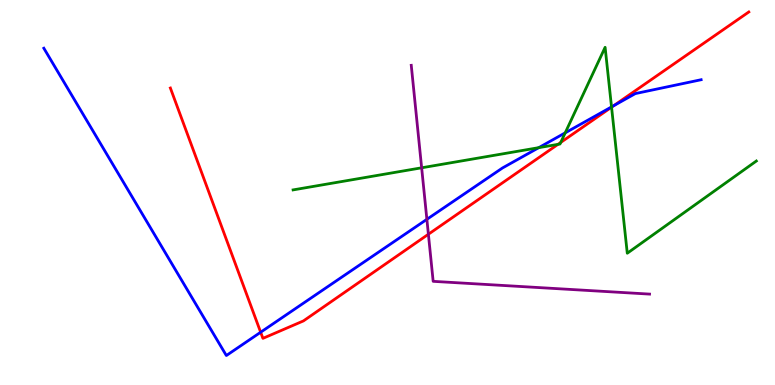[{'lines': ['blue', 'red'], 'intersections': [{'x': 3.36, 'y': 1.37}, {'x': 7.92, 'y': 7.25}]}, {'lines': ['green', 'red'], 'intersections': [{'x': 7.2, 'y': 6.25}, {'x': 7.24, 'y': 6.3}, {'x': 7.89, 'y': 7.22}]}, {'lines': ['purple', 'red'], 'intersections': [{'x': 5.53, 'y': 3.92}]}, {'lines': ['blue', 'green'], 'intersections': [{'x': 6.95, 'y': 6.16}, {'x': 7.29, 'y': 6.55}, {'x': 7.89, 'y': 7.22}]}, {'lines': ['blue', 'purple'], 'intersections': [{'x': 5.51, 'y': 4.3}]}, {'lines': ['green', 'purple'], 'intersections': [{'x': 5.44, 'y': 5.64}]}]